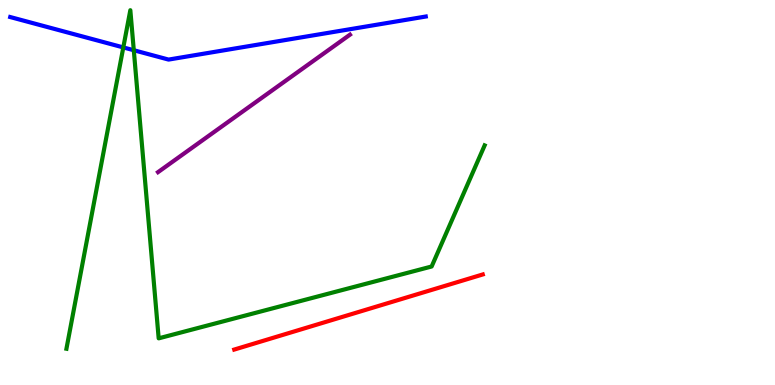[{'lines': ['blue', 'red'], 'intersections': []}, {'lines': ['green', 'red'], 'intersections': []}, {'lines': ['purple', 'red'], 'intersections': []}, {'lines': ['blue', 'green'], 'intersections': [{'x': 1.59, 'y': 8.77}, {'x': 1.73, 'y': 8.7}]}, {'lines': ['blue', 'purple'], 'intersections': []}, {'lines': ['green', 'purple'], 'intersections': []}]